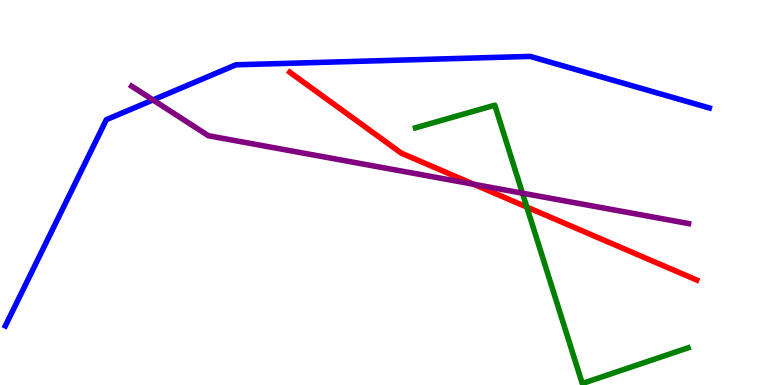[{'lines': ['blue', 'red'], 'intersections': []}, {'lines': ['green', 'red'], 'intersections': [{'x': 6.8, 'y': 4.62}]}, {'lines': ['purple', 'red'], 'intersections': [{'x': 6.11, 'y': 5.21}]}, {'lines': ['blue', 'green'], 'intersections': []}, {'lines': ['blue', 'purple'], 'intersections': [{'x': 1.97, 'y': 7.4}]}, {'lines': ['green', 'purple'], 'intersections': [{'x': 6.74, 'y': 4.98}]}]